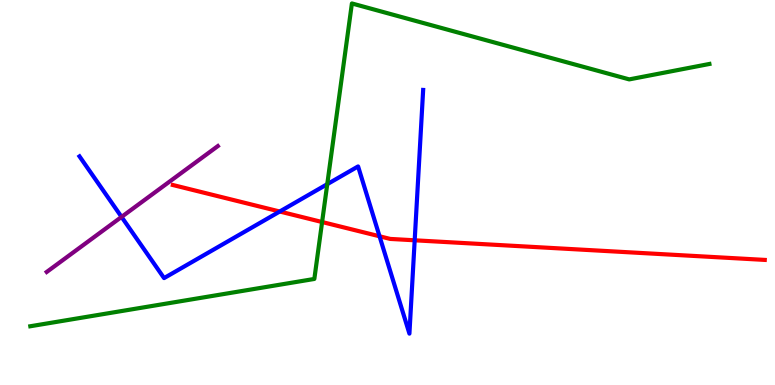[{'lines': ['blue', 'red'], 'intersections': [{'x': 3.61, 'y': 4.51}, {'x': 4.9, 'y': 3.86}, {'x': 5.35, 'y': 3.76}]}, {'lines': ['green', 'red'], 'intersections': [{'x': 4.16, 'y': 4.23}]}, {'lines': ['purple', 'red'], 'intersections': []}, {'lines': ['blue', 'green'], 'intersections': [{'x': 4.22, 'y': 5.22}]}, {'lines': ['blue', 'purple'], 'intersections': [{'x': 1.57, 'y': 4.37}]}, {'lines': ['green', 'purple'], 'intersections': []}]